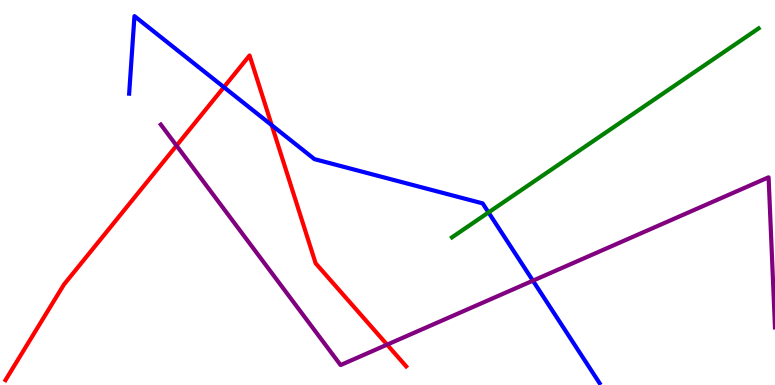[{'lines': ['blue', 'red'], 'intersections': [{'x': 2.89, 'y': 7.74}, {'x': 3.51, 'y': 6.75}]}, {'lines': ['green', 'red'], 'intersections': []}, {'lines': ['purple', 'red'], 'intersections': [{'x': 2.28, 'y': 6.22}, {'x': 4.99, 'y': 1.05}]}, {'lines': ['blue', 'green'], 'intersections': [{'x': 6.3, 'y': 4.48}]}, {'lines': ['blue', 'purple'], 'intersections': [{'x': 6.88, 'y': 2.71}]}, {'lines': ['green', 'purple'], 'intersections': []}]